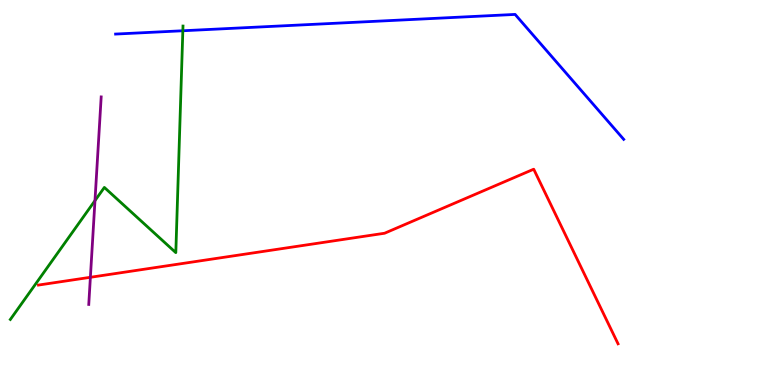[{'lines': ['blue', 'red'], 'intersections': []}, {'lines': ['green', 'red'], 'intersections': []}, {'lines': ['purple', 'red'], 'intersections': [{'x': 1.17, 'y': 2.8}]}, {'lines': ['blue', 'green'], 'intersections': [{'x': 2.36, 'y': 9.2}]}, {'lines': ['blue', 'purple'], 'intersections': []}, {'lines': ['green', 'purple'], 'intersections': [{'x': 1.23, 'y': 4.79}]}]